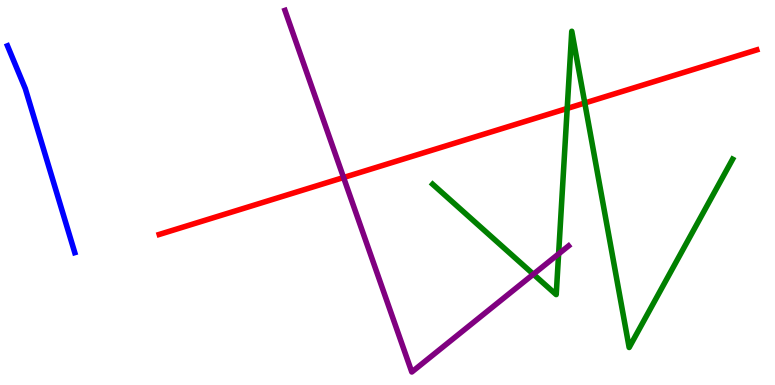[{'lines': ['blue', 'red'], 'intersections': []}, {'lines': ['green', 'red'], 'intersections': [{'x': 7.32, 'y': 7.18}, {'x': 7.55, 'y': 7.32}]}, {'lines': ['purple', 'red'], 'intersections': [{'x': 4.43, 'y': 5.39}]}, {'lines': ['blue', 'green'], 'intersections': []}, {'lines': ['blue', 'purple'], 'intersections': []}, {'lines': ['green', 'purple'], 'intersections': [{'x': 6.88, 'y': 2.88}, {'x': 7.21, 'y': 3.4}]}]